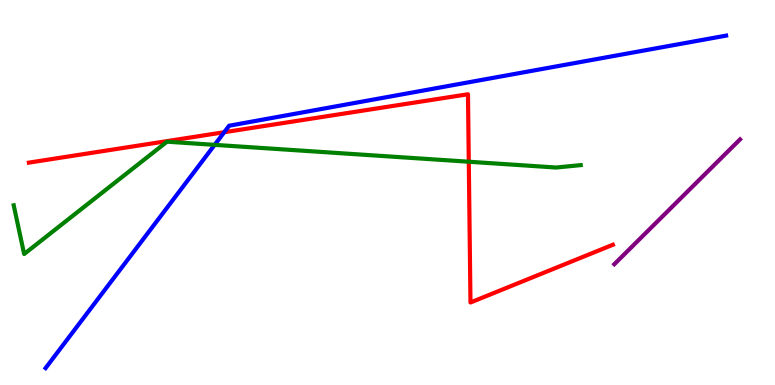[{'lines': ['blue', 'red'], 'intersections': [{'x': 2.89, 'y': 6.57}]}, {'lines': ['green', 'red'], 'intersections': [{'x': 6.05, 'y': 5.8}]}, {'lines': ['purple', 'red'], 'intersections': []}, {'lines': ['blue', 'green'], 'intersections': [{'x': 2.77, 'y': 6.24}]}, {'lines': ['blue', 'purple'], 'intersections': []}, {'lines': ['green', 'purple'], 'intersections': []}]